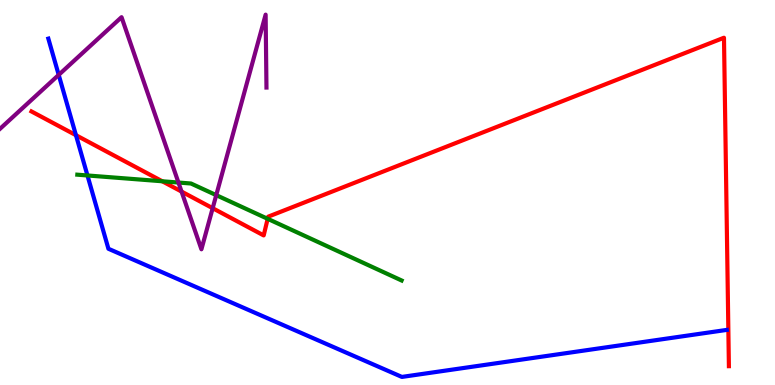[{'lines': ['blue', 'red'], 'intersections': [{'x': 0.98, 'y': 6.49}]}, {'lines': ['green', 'red'], 'intersections': [{'x': 2.09, 'y': 5.29}, {'x': 3.45, 'y': 4.32}]}, {'lines': ['purple', 'red'], 'intersections': [{'x': 2.34, 'y': 5.02}, {'x': 2.74, 'y': 4.59}]}, {'lines': ['blue', 'green'], 'intersections': [{'x': 1.13, 'y': 5.44}]}, {'lines': ['blue', 'purple'], 'intersections': [{'x': 0.758, 'y': 8.05}]}, {'lines': ['green', 'purple'], 'intersections': [{'x': 2.3, 'y': 5.26}, {'x': 2.79, 'y': 4.93}]}]